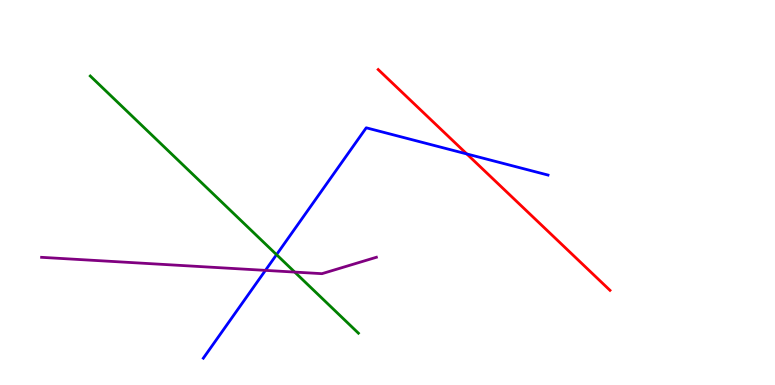[{'lines': ['blue', 'red'], 'intersections': [{'x': 6.02, 'y': 6.0}]}, {'lines': ['green', 'red'], 'intersections': []}, {'lines': ['purple', 'red'], 'intersections': []}, {'lines': ['blue', 'green'], 'intersections': [{'x': 3.57, 'y': 3.39}]}, {'lines': ['blue', 'purple'], 'intersections': [{'x': 3.42, 'y': 2.98}]}, {'lines': ['green', 'purple'], 'intersections': [{'x': 3.8, 'y': 2.93}]}]